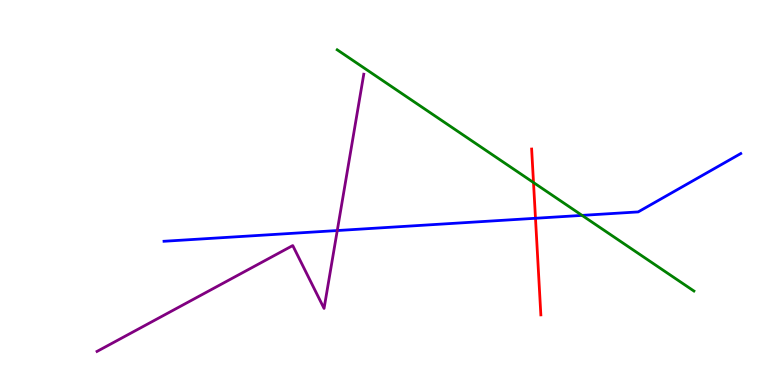[{'lines': ['blue', 'red'], 'intersections': [{'x': 6.91, 'y': 4.33}]}, {'lines': ['green', 'red'], 'intersections': [{'x': 6.88, 'y': 5.26}]}, {'lines': ['purple', 'red'], 'intersections': []}, {'lines': ['blue', 'green'], 'intersections': [{'x': 7.51, 'y': 4.41}]}, {'lines': ['blue', 'purple'], 'intersections': [{'x': 4.35, 'y': 4.01}]}, {'lines': ['green', 'purple'], 'intersections': []}]